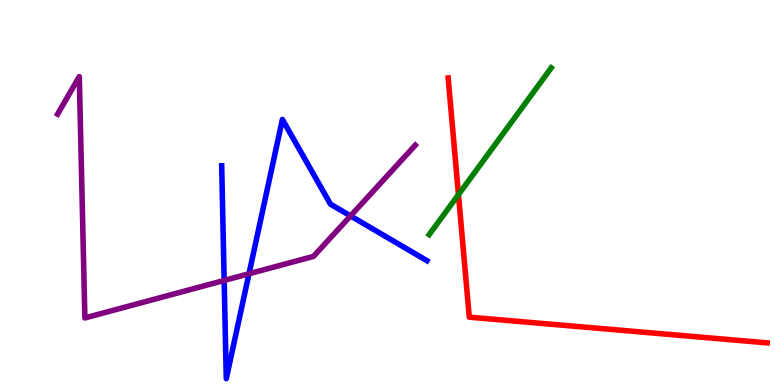[{'lines': ['blue', 'red'], 'intersections': []}, {'lines': ['green', 'red'], 'intersections': [{'x': 5.92, 'y': 4.95}]}, {'lines': ['purple', 'red'], 'intersections': []}, {'lines': ['blue', 'green'], 'intersections': []}, {'lines': ['blue', 'purple'], 'intersections': [{'x': 2.89, 'y': 2.72}, {'x': 3.21, 'y': 2.89}, {'x': 4.52, 'y': 4.39}]}, {'lines': ['green', 'purple'], 'intersections': []}]